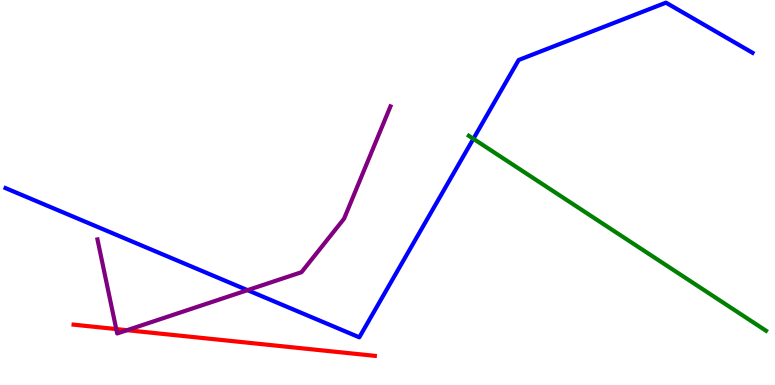[{'lines': ['blue', 'red'], 'intersections': []}, {'lines': ['green', 'red'], 'intersections': []}, {'lines': ['purple', 'red'], 'intersections': [{'x': 1.5, 'y': 1.45}, {'x': 1.64, 'y': 1.42}]}, {'lines': ['blue', 'green'], 'intersections': [{'x': 6.11, 'y': 6.39}]}, {'lines': ['blue', 'purple'], 'intersections': [{'x': 3.19, 'y': 2.46}]}, {'lines': ['green', 'purple'], 'intersections': []}]